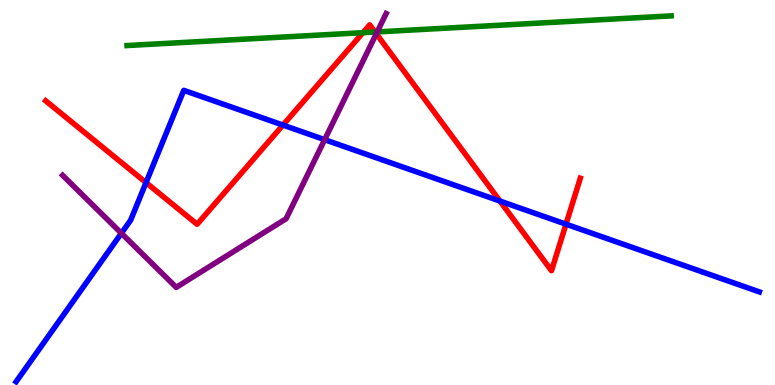[{'lines': ['blue', 'red'], 'intersections': [{'x': 1.88, 'y': 5.26}, {'x': 3.65, 'y': 6.75}, {'x': 6.45, 'y': 4.78}, {'x': 7.3, 'y': 4.18}]}, {'lines': ['green', 'red'], 'intersections': [{'x': 4.68, 'y': 9.15}, {'x': 4.84, 'y': 9.17}]}, {'lines': ['purple', 'red'], 'intersections': [{'x': 4.86, 'y': 9.12}]}, {'lines': ['blue', 'green'], 'intersections': []}, {'lines': ['blue', 'purple'], 'intersections': [{'x': 1.57, 'y': 3.94}, {'x': 4.19, 'y': 6.37}]}, {'lines': ['green', 'purple'], 'intersections': [{'x': 4.87, 'y': 9.17}]}]